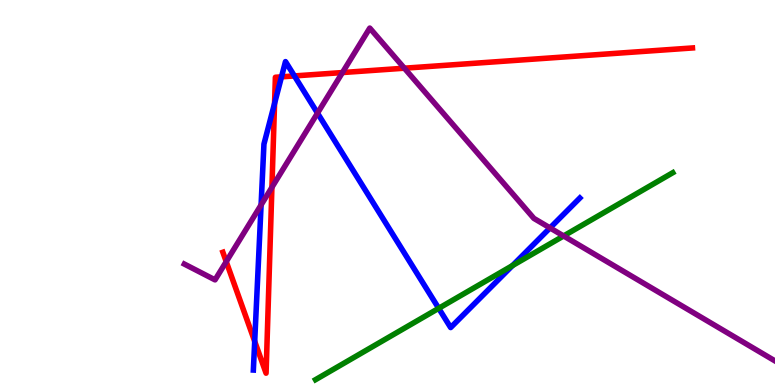[{'lines': ['blue', 'red'], 'intersections': [{'x': 3.29, 'y': 1.13}, {'x': 3.54, 'y': 7.31}, {'x': 3.63, 'y': 8.0}, {'x': 3.8, 'y': 8.03}]}, {'lines': ['green', 'red'], 'intersections': []}, {'lines': ['purple', 'red'], 'intersections': [{'x': 2.92, 'y': 3.2}, {'x': 3.51, 'y': 5.13}, {'x': 4.42, 'y': 8.12}, {'x': 5.22, 'y': 8.23}]}, {'lines': ['blue', 'green'], 'intersections': [{'x': 5.66, 'y': 1.99}, {'x': 6.61, 'y': 3.1}]}, {'lines': ['blue', 'purple'], 'intersections': [{'x': 3.37, 'y': 4.68}, {'x': 4.1, 'y': 7.06}, {'x': 7.1, 'y': 4.08}]}, {'lines': ['green', 'purple'], 'intersections': [{'x': 7.27, 'y': 3.87}]}]